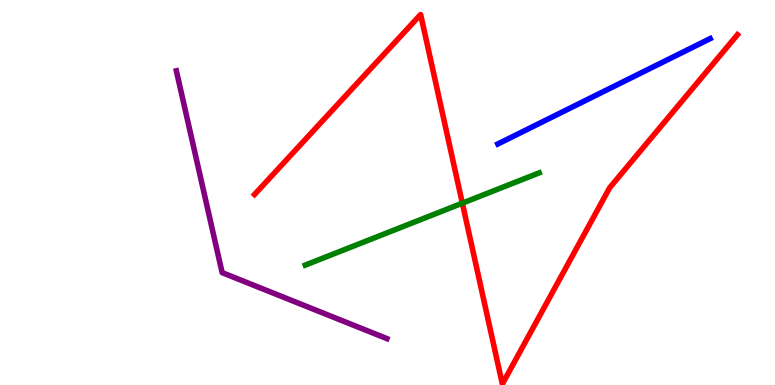[{'lines': ['blue', 'red'], 'intersections': []}, {'lines': ['green', 'red'], 'intersections': [{'x': 5.97, 'y': 4.72}]}, {'lines': ['purple', 'red'], 'intersections': []}, {'lines': ['blue', 'green'], 'intersections': []}, {'lines': ['blue', 'purple'], 'intersections': []}, {'lines': ['green', 'purple'], 'intersections': []}]